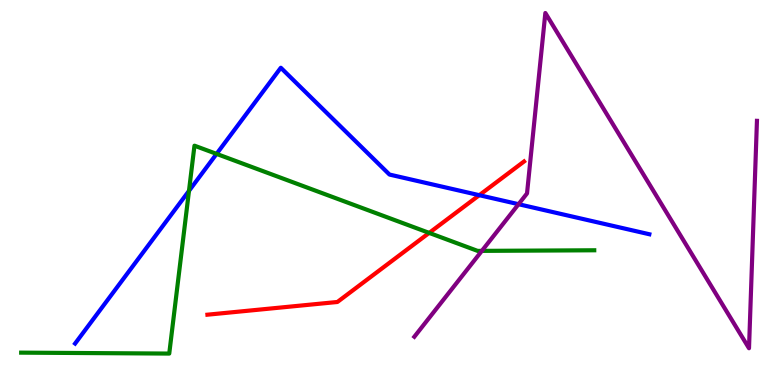[{'lines': ['blue', 'red'], 'intersections': [{'x': 6.18, 'y': 4.93}]}, {'lines': ['green', 'red'], 'intersections': [{'x': 5.54, 'y': 3.95}]}, {'lines': ['purple', 'red'], 'intersections': []}, {'lines': ['blue', 'green'], 'intersections': [{'x': 2.44, 'y': 5.04}, {'x': 2.79, 'y': 6.0}]}, {'lines': ['blue', 'purple'], 'intersections': [{'x': 6.69, 'y': 4.7}]}, {'lines': ['green', 'purple'], 'intersections': [{'x': 6.22, 'y': 3.48}]}]